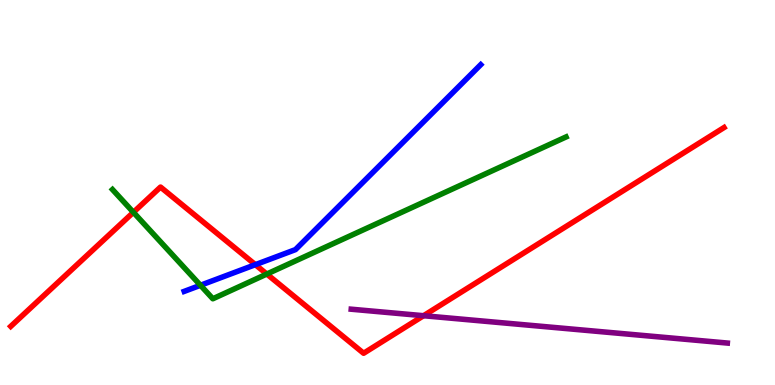[{'lines': ['blue', 'red'], 'intersections': [{'x': 3.3, 'y': 3.13}]}, {'lines': ['green', 'red'], 'intersections': [{'x': 1.72, 'y': 4.49}, {'x': 3.44, 'y': 2.88}]}, {'lines': ['purple', 'red'], 'intersections': [{'x': 5.47, 'y': 1.8}]}, {'lines': ['blue', 'green'], 'intersections': [{'x': 2.59, 'y': 2.59}]}, {'lines': ['blue', 'purple'], 'intersections': []}, {'lines': ['green', 'purple'], 'intersections': []}]